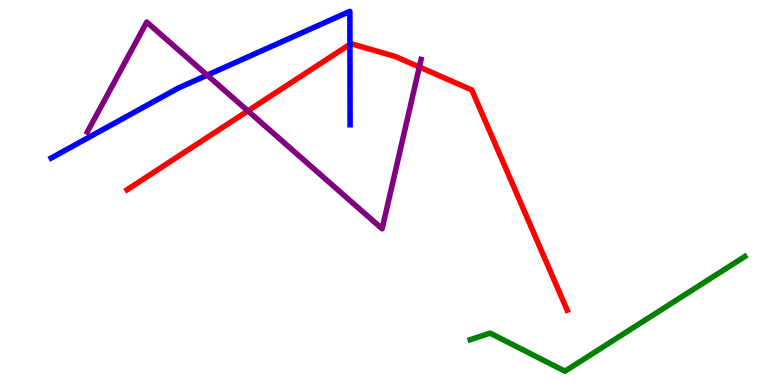[{'lines': ['blue', 'red'], 'intersections': [{'x': 4.52, 'y': 8.85}]}, {'lines': ['green', 'red'], 'intersections': []}, {'lines': ['purple', 'red'], 'intersections': [{'x': 3.2, 'y': 7.12}, {'x': 5.41, 'y': 8.26}]}, {'lines': ['blue', 'green'], 'intersections': []}, {'lines': ['blue', 'purple'], 'intersections': [{'x': 2.67, 'y': 8.05}]}, {'lines': ['green', 'purple'], 'intersections': []}]